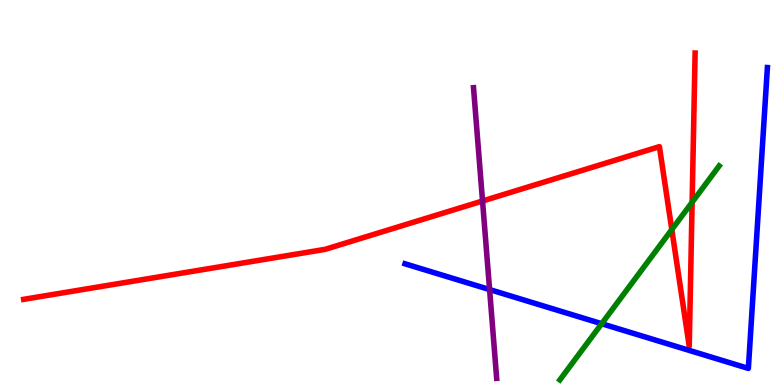[{'lines': ['blue', 'red'], 'intersections': []}, {'lines': ['green', 'red'], 'intersections': [{'x': 8.67, 'y': 4.04}, {'x': 8.93, 'y': 4.75}]}, {'lines': ['purple', 'red'], 'intersections': [{'x': 6.23, 'y': 4.78}]}, {'lines': ['blue', 'green'], 'intersections': [{'x': 7.76, 'y': 1.59}]}, {'lines': ['blue', 'purple'], 'intersections': [{'x': 6.32, 'y': 2.48}]}, {'lines': ['green', 'purple'], 'intersections': []}]